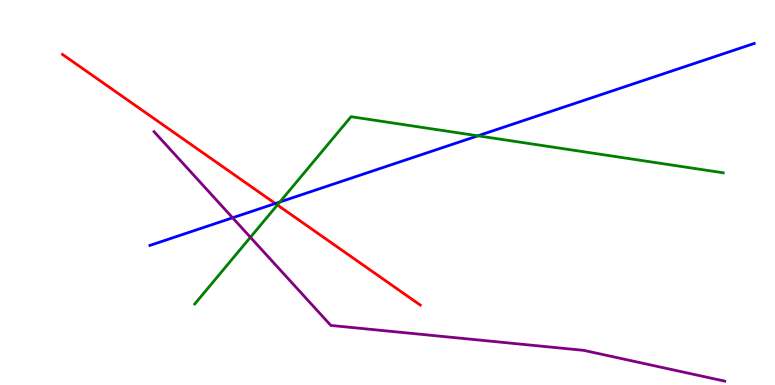[{'lines': ['blue', 'red'], 'intersections': [{'x': 3.55, 'y': 4.71}]}, {'lines': ['green', 'red'], 'intersections': [{'x': 3.58, 'y': 4.68}]}, {'lines': ['purple', 'red'], 'intersections': []}, {'lines': ['blue', 'green'], 'intersections': [{'x': 3.61, 'y': 4.75}, {'x': 6.17, 'y': 6.47}]}, {'lines': ['blue', 'purple'], 'intersections': [{'x': 3.0, 'y': 4.34}]}, {'lines': ['green', 'purple'], 'intersections': [{'x': 3.23, 'y': 3.84}]}]